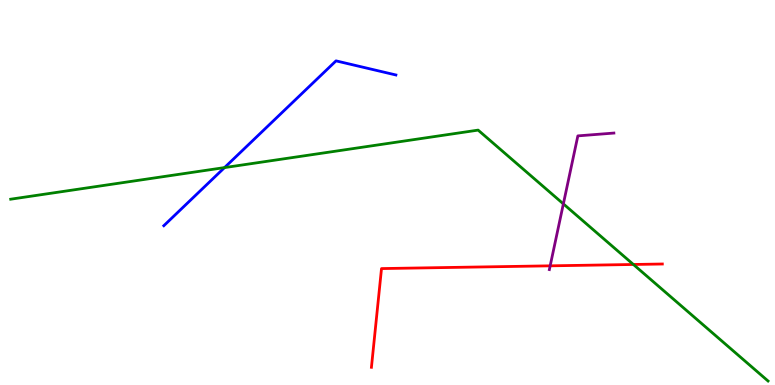[{'lines': ['blue', 'red'], 'intersections': []}, {'lines': ['green', 'red'], 'intersections': [{'x': 8.17, 'y': 3.13}]}, {'lines': ['purple', 'red'], 'intersections': [{'x': 7.1, 'y': 3.1}]}, {'lines': ['blue', 'green'], 'intersections': [{'x': 2.9, 'y': 5.65}]}, {'lines': ['blue', 'purple'], 'intersections': []}, {'lines': ['green', 'purple'], 'intersections': [{'x': 7.27, 'y': 4.7}]}]